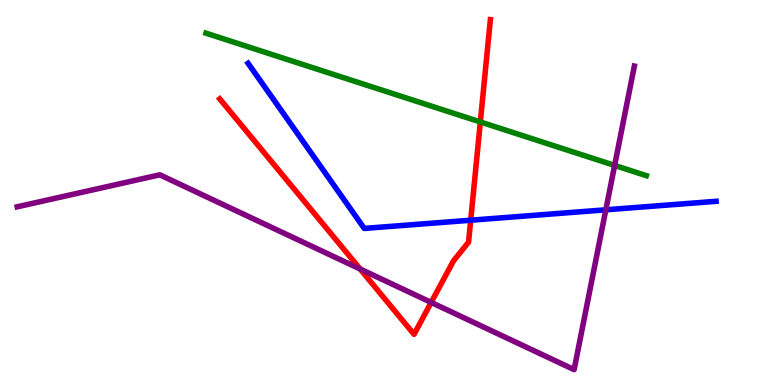[{'lines': ['blue', 'red'], 'intersections': [{'x': 6.07, 'y': 4.28}]}, {'lines': ['green', 'red'], 'intersections': [{'x': 6.2, 'y': 6.83}]}, {'lines': ['purple', 'red'], 'intersections': [{'x': 4.65, 'y': 3.01}, {'x': 5.56, 'y': 2.14}]}, {'lines': ['blue', 'green'], 'intersections': []}, {'lines': ['blue', 'purple'], 'intersections': [{'x': 7.82, 'y': 4.55}]}, {'lines': ['green', 'purple'], 'intersections': [{'x': 7.93, 'y': 5.7}]}]